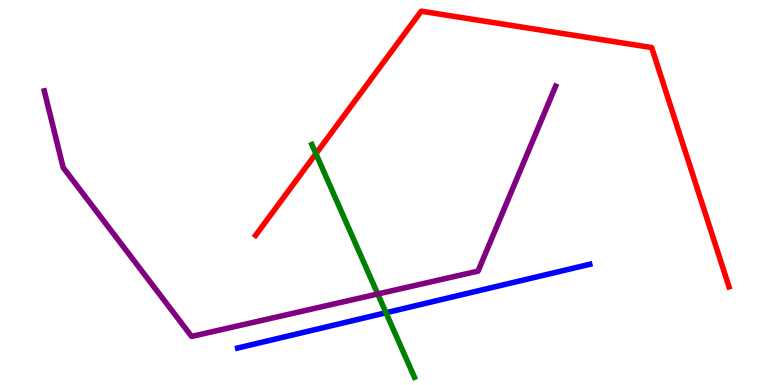[{'lines': ['blue', 'red'], 'intersections': []}, {'lines': ['green', 'red'], 'intersections': [{'x': 4.08, 'y': 6.01}]}, {'lines': ['purple', 'red'], 'intersections': []}, {'lines': ['blue', 'green'], 'intersections': [{'x': 4.98, 'y': 1.88}]}, {'lines': ['blue', 'purple'], 'intersections': []}, {'lines': ['green', 'purple'], 'intersections': [{'x': 4.87, 'y': 2.36}]}]